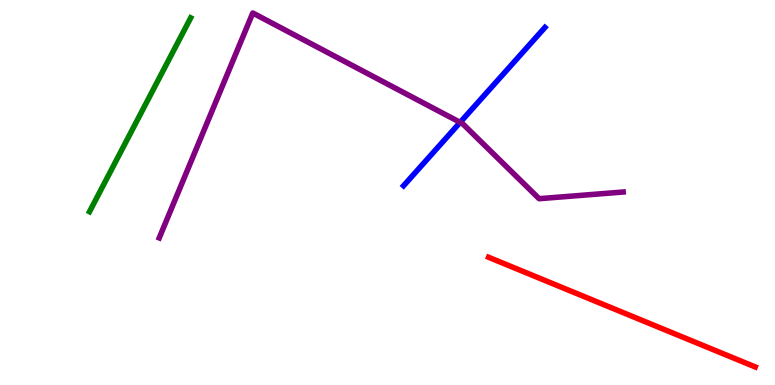[{'lines': ['blue', 'red'], 'intersections': []}, {'lines': ['green', 'red'], 'intersections': []}, {'lines': ['purple', 'red'], 'intersections': []}, {'lines': ['blue', 'green'], 'intersections': []}, {'lines': ['blue', 'purple'], 'intersections': [{'x': 5.94, 'y': 6.82}]}, {'lines': ['green', 'purple'], 'intersections': []}]